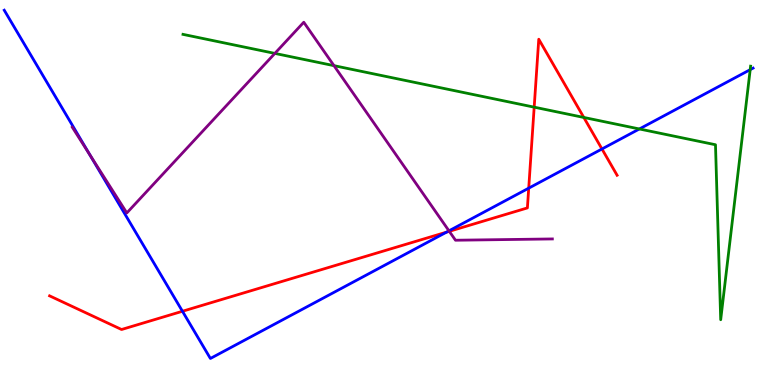[{'lines': ['blue', 'red'], 'intersections': [{'x': 2.35, 'y': 1.92}, {'x': 5.76, 'y': 3.97}, {'x': 6.82, 'y': 5.11}, {'x': 7.77, 'y': 6.13}]}, {'lines': ['green', 'red'], 'intersections': [{'x': 6.89, 'y': 7.22}, {'x': 7.53, 'y': 6.95}]}, {'lines': ['purple', 'red'], 'intersections': [{'x': 5.8, 'y': 3.99}]}, {'lines': ['blue', 'green'], 'intersections': [{'x': 8.25, 'y': 6.65}, {'x': 9.68, 'y': 8.19}]}, {'lines': ['blue', 'purple'], 'intersections': [{'x': 1.16, 'y': 5.98}, {'x': 5.79, 'y': 4.0}]}, {'lines': ['green', 'purple'], 'intersections': [{'x': 3.55, 'y': 8.61}, {'x': 4.31, 'y': 8.29}]}]